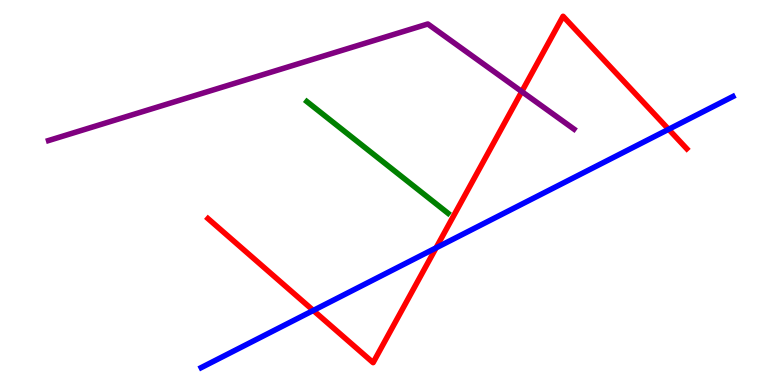[{'lines': ['blue', 'red'], 'intersections': [{'x': 4.04, 'y': 1.94}, {'x': 5.63, 'y': 3.56}, {'x': 8.63, 'y': 6.64}]}, {'lines': ['green', 'red'], 'intersections': []}, {'lines': ['purple', 'red'], 'intersections': [{'x': 6.73, 'y': 7.62}]}, {'lines': ['blue', 'green'], 'intersections': []}, {'lines': ['blue', 'purple'], 'intersections': []}, {'lines': ['green', 'purple'], 'intersections': []}]